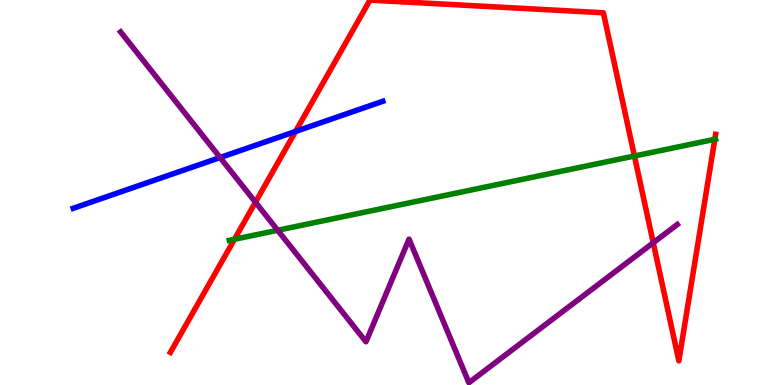[{'lines': ['blue', 'red'], 'intersections': [{'x': 3.81, 'y': 6.59}]}, {'lines': ['green', 'red'], 'intersections': [{'x': 3.03, 'y': 3.79}, {'x': 8.19, 'y': 5.95}, {'x': 9.22, 'y': 6.38}]}, {'lines': ['purple', 'red'], 'intersections': [{'x': 3.3, 'y': 4.75}, {'x': 8.43, 'y': 3.69}]}, {'lines': ['blue', 'green'], 'intersections': []}, {'lines': ['blue', 'purple'], 'intersections': [{'x': 2.84, 'y': 5.91}]}, {'lines': ['green', 'purple'], 'intersections': [{'x': 3.58, 'y': 4.02}]}]